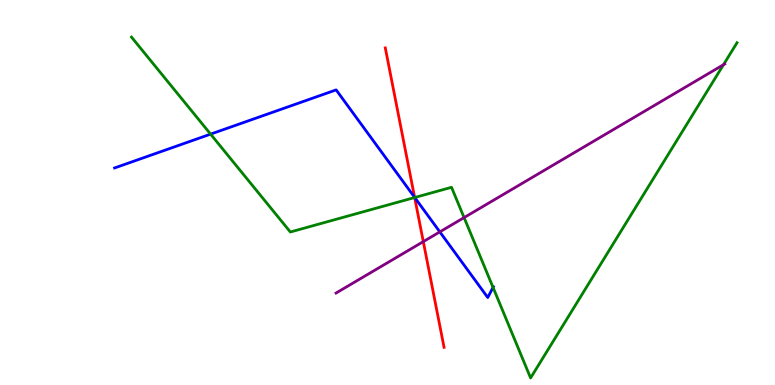[{'lines': ['blue', 'red'], 'intersections': [{'x': 5.35, 'y': 4.87}]}, {'lines': ['green', 'red'], 'intersections': [{'x': 5.35, 'y': 4.87}]}, {'lines': ['purple', 'red'], 'intersections': [{'x': 5.46, 'y': 3.72}]}, {'lines': ['blue', 'green'], 'intersections': [{'x': 2.72, 'y': 6.52}, {'x': 5.35, 'y': 4.87}, {'x': 6.36, 'y': 2.54}]}, {'lines': ['blue', 'purple'], 'intersections': [{'x': 5.68, 'y': 3.98}]}, {'lines': ['green', 'purple'], 'intersections': [{'x': 5.99, 'y': 4.35}, {'x': 9.34, 'y': 8.32}]}]